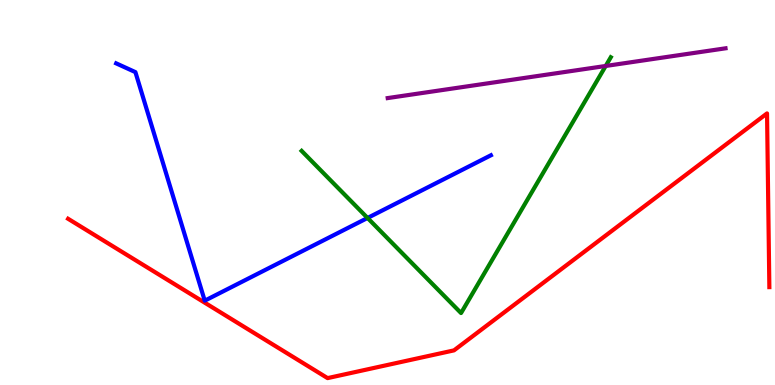[{'lines': ['blue', 'red'], 'intersections': []}, {'lines': ['green', 'red'], 'intersections': []}, {'lines': ['purple', 'red'], 'intersections': []}, {'lines': ['blue', 'green'], 'intersections': [{'x': 4.74, 'y': 4.34}]}, {'lines': ['blue', 'purple'], 'intersections': []}, {'lines': ['green', 'purple'], 'intersections': [{'x': 7.82, 'y': 8.29}]}]